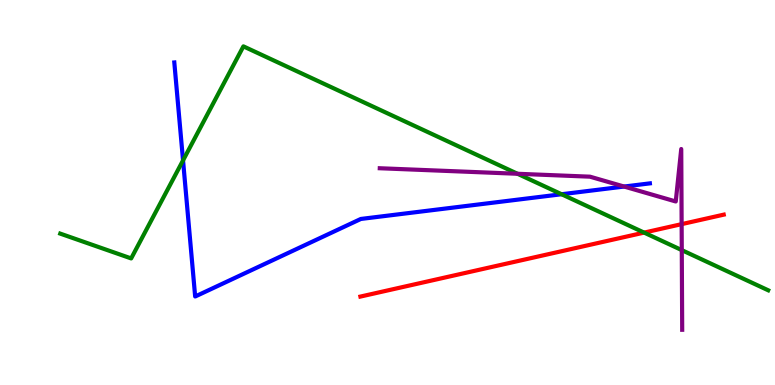[{'lines': ['blue', 'red'], 'intersections': []}, {'lines': ['green', 'red'], 'intersections': [{'x': 8.31, 'y': 3.96}]}, {'lines': ['purple', 'red'], 'intersections': [{'x': 8.8, 'y': 4.18}]}, {'lines': ['blue', 'green'], 'intersections': [{'x': 2.36, 'y': 5.83}, {'x': 7.25, 'y': 4.95}]}, {'lines': ['blue', 'purple'], 'intersections': [{'x': 8.05, 'y': 5.15}]}, {'lines': ['green', 'purple'], 'intersections': [{'x': 6.68, 'y': 5.49}, {'x': 8.8, 'y': 3.5}]}]